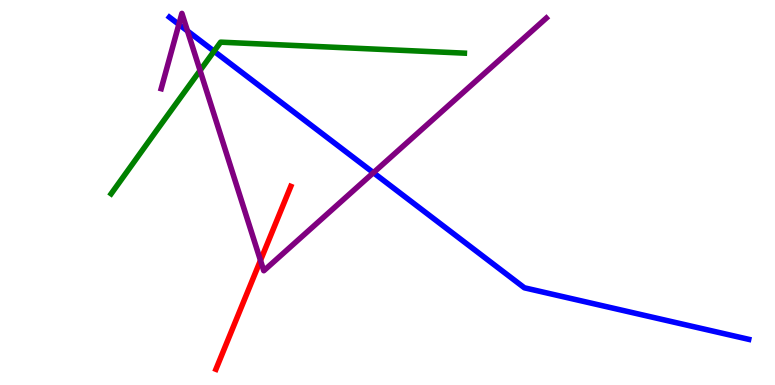[{'lines': ['blue', 'red'], 'intersections': []}, {'lines': ['green', 'red'], 'intersections': []}, {'lines': ['purple', 'red'], 'intersections': [{'x': 3.36, 'y': 3.24}]}, {'lines': ['blue', 'green'], 'intersections': [{'x': 2.76, 'y': 8.67}]}, {'lines': ['blue', 'purple'], 'intersections': [{'x': 2.31, 'y': 9.37}, {'x': 2.42, 'y': 9.2}, {'x': 4.82, 'y': 5.51}]}, {'lines': ['green', 'purple'], 'intersections': [{'x': 2.58, 'y': 8.17}]}]